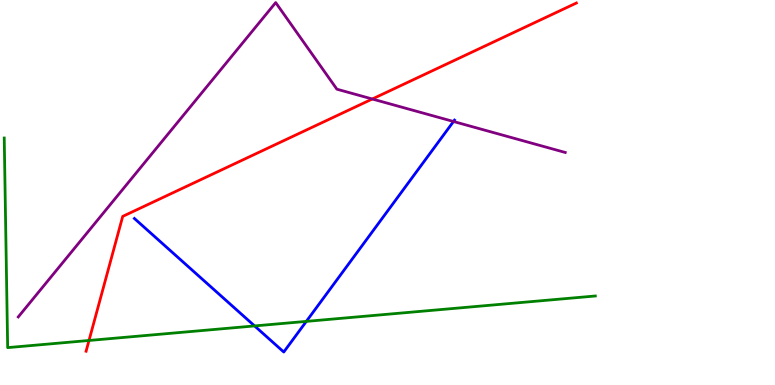[{'lines': ['blue', 'red'], 'intersections': []}, {'lines': ['green', 'red'], 'intersections': [{'x': 1.15, 'y': 1.16}]}, {'lines': ['purple', 'red'], 'intersections': [{'x': 4.8, 'y': 7.43}]}, {'lines': ['blue', 'green'], 'intersections': [{'x': 3.29, 'y': 1.53}, {'x': 3.95, 'y': 1.65}]}, {'lines': ['blue', 'purple'], 'intersections': [{'x': 5.85, 'y': 6.84}]}, {'lines': ['green', 'purple'], 'intersections': []}]